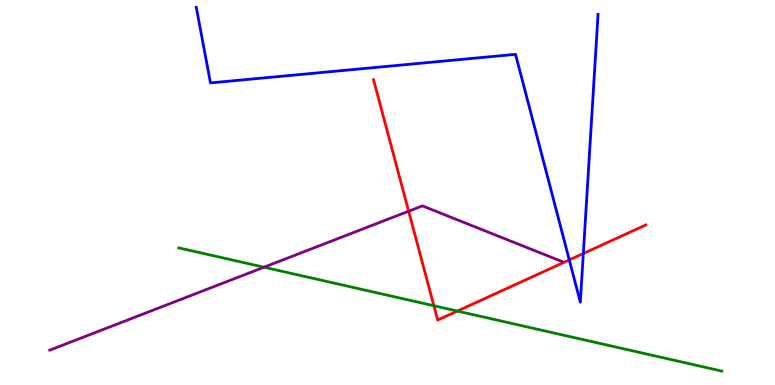[{'lines': ['blue', 'red'], 'intersections': [{'x': 7.35, 'y': 3.25}, {'x': 7.53, 'y': 3.42}]}, {'lines': ['green', 'red'], 'intersections': [{'x': 5.6, 'y': 2.06}, {'x': 5.9, 'y': 1.92}]}, {'lines': ['purple', 'red'], 'intersections': [{'x': 5.27, 'y': 4.51}]}, {'lines': ['blue', 'green'], 'intersections': []}, {'lines': ['blue', 'purple'], 'intersections': []}, {'lines': ['green', 'purple'], 'intersections': [{'x': 3.41, 'y': 3.06}]}]